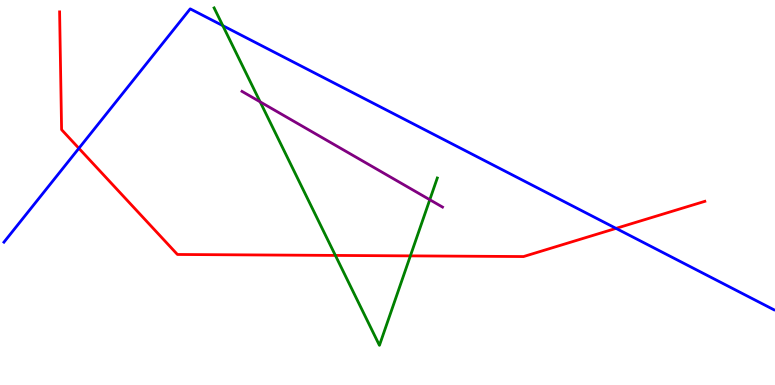[{'lines': ['blue', 'red'], 'intersections': [{'x': 1.02, 'y': 6.15}, {'x': 7.95, 'y': 4.07}]}, {'lines': ['green', 'red'], 'intersections': [{'x': 4.33, 'y': 3.37}, {'x': 5.3, 'y': 3.35}]}, {'lines': ['purple', 'red'], 'intersections': []}, {'lines': ['blue', 'green'], 'intersections': [{'x': 2.88, 'y': 9.33}]}, {'lines': ['blue', 'purple'], 'intersections': []}, {'lines': ['green', 'purple'], 'intersections': [{'x': 3.36, 'y': 7.35}, {'x': 5.55, 'y': 4.81}]}]